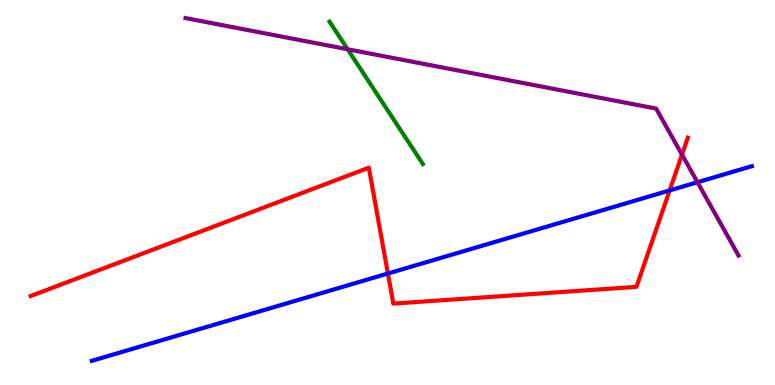[{'lines': ['blue', 'red'], 'intersections': [{'x': 5.01, 'y': 2.9}, {'x': 8.64, 'y': 5.05}]}, {'lines': ['green', 'red'], 'intersections': []}, {'lines': ['purple', 'red'], 'intersections': [{'x': 8.8, 'y': 5.98}]}, {'lines': ['blue', 'green'], 'intersections': []}, {'lines': ['blue', 'purple'], 'intersections': [{'x': 9.0, 'y': 5.27}]}, {'lines': ['green', 'purple'], 'intersections': [{'x': 4.49, 'y': 8.72}]}]